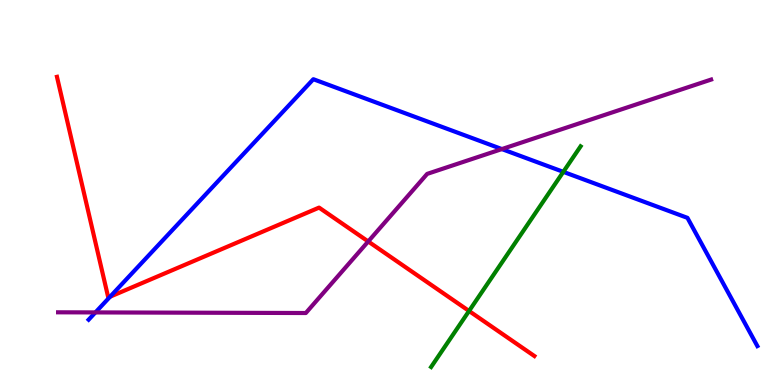[{'lines': ['blue', 'red'], 'intersections': [{'x': 1.42, 'y': 2.29}]}, {'lines': ['green', 'red'], 'intersections': [{'x': 6.05, 'y': 1.92}]}, {'lines': ['purple', 'red'], 'intersections': [{'x': 4.75, 'y': 3.73}]}, {'lines': ['blue', 'green'], 'intersections': [{'x': 7.27, 'y': 5.54}]}, {'lines': ['blue', 'purple'], 'intersections': [{'x': 1.23, 'y': 1.89}, {'x': 6.48, 'y': 6.13}]}, {'lines': ['green', 'purple'], 'intersections': []}]